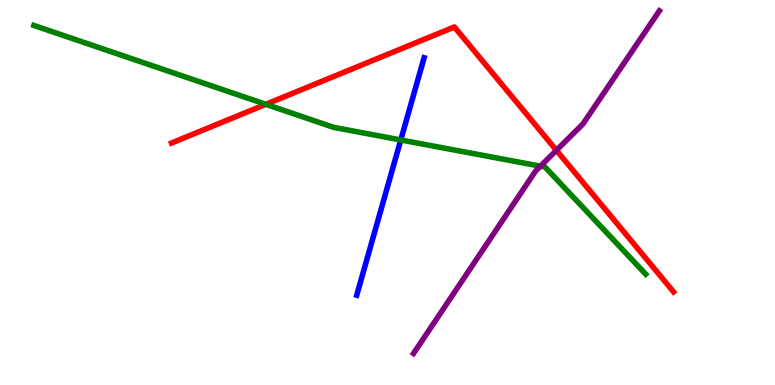[{'lines': ['blue', 'red'], 'intersections': []}, {'lines': ['green', 'red'], 'intersections': [{'x': 3.43, 'y': 7.29}]}, {'lines': ['purple', 'red'], 'intersections': [{'x': 7.18, 'y': 6.1}]}, {'lines': ['blue', 'green'], 'intersections': [{'x': 5.17, 'y': 6.36}]}, {'lines': ['blue', 'purple'], 'intersections': []}, {'lines': ['green', 'purple'], 'intersections': [{'x': 6.97, 'y': 5.68}]}]